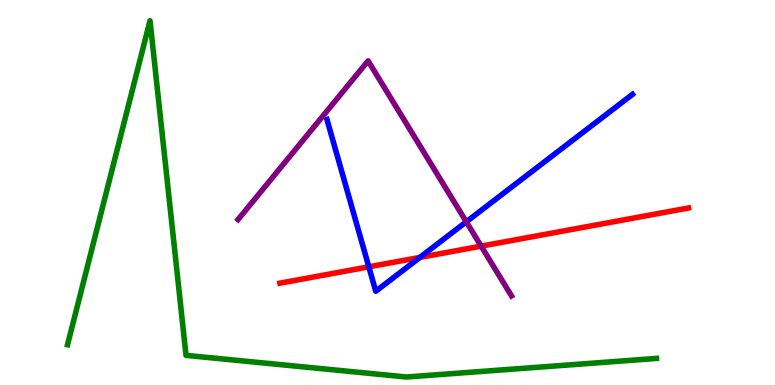[{'lines': ['blue', 'red'], 'intersections': [{'x': 4.76, 'y': 3.07}, {'x': 5.42, 'y': 3.31}]}, {'lines': ['green', 'red'], 'intersections': []}, {'lines': ['purple', 'red'], 'intersections': [{'x': 6.21, 'y': 3.61}]}, {'lines': ['blue', 'green'], 'intersections': []}, {'lines': ['blue', 'purple'], 'intersections': [{'x': 6.02, 'y': 4.24}]}, {'lines': ['green', 'purple'], 'intersections': []}]